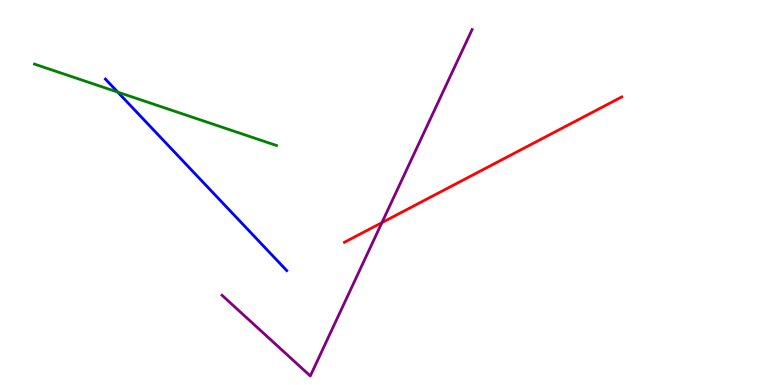[{'lines': ['blue', 'red'], 'intersections': []}, {'lines': ['green', 'red'], 'intersections': []}, {'lines': ['purple', 'red'], 'intersections': [{'x': 4.93, 'y': 4.22}]}, {'lines': ['blue', 'green'], 'intersections': [{'x': 1.52, 'y': 7.61}]}, {'lines': ['blue', 'purple'], 'intersections': []}, {'lines': ['green', 'purple'], 'intersections': []}]